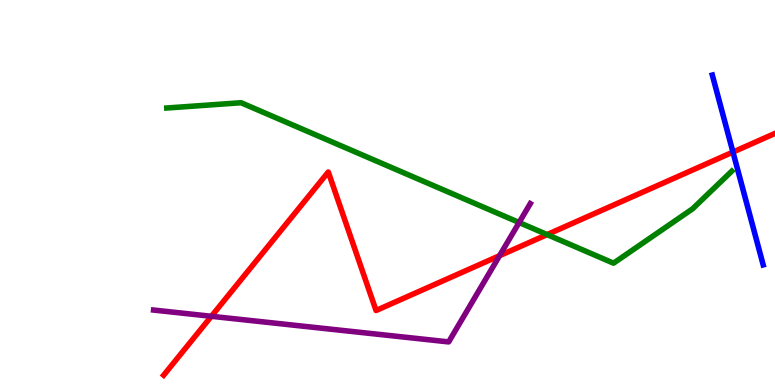[{'lines': ['blue', 'red'], 'intersections': [{'x': 9.46, 'y': 6.05}]}, {'lines': ['green', 'red'], 'intersections': [{'x': 7.06, 'y': 3.91}]}, {'lines': ['purple', 'red'], 'intersections': [{'x': 2.73, 'y': 1.78}, {'x': 6.45, 'y': 3.36}]}, {'lines': ['blue', 'green'], 'intersections': []}, {'lines': ['blue', 'purple'], 'intersections': []}, {'lines': ['green', 'purple'], 'intersections': [{'x': 6.7, 'y': 4.22}]}]